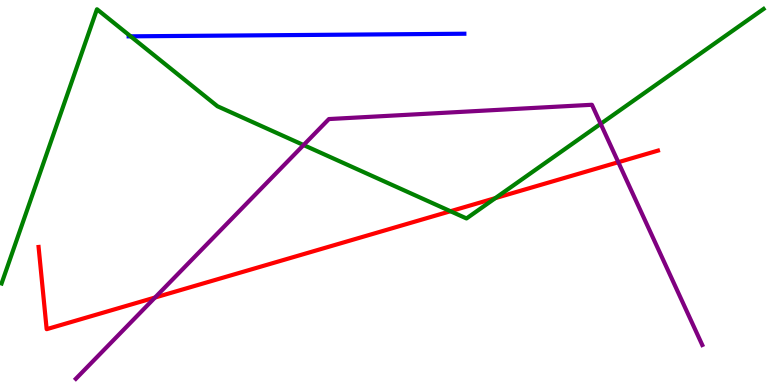[{'lines': ['blue', 'red'], 'intersections': []}, {'lines': ['green', 'red'], 'intersections': [{'x': 5.81, 'y': 4.51}, {'x': 6.39, 'y': 4.85}]}, {'lines': ['purple', 'red'], 'intersections': [{'x': 2.0, 'y': 2.27}, {'x': 7.98, 'y': 5.79}]}, {'lines': ['blue', 'green'], 'intersections': [{'x': 1.69, 'y': 9.06}]}, {'lines': ['blue', 'purple'], 'intersections': []}, {'lines': ['green', 'purple'], 'intersections': [{'x': 3.92, 'y': 6.23}, {'x': 7.75, 'y': 6.78}]}]